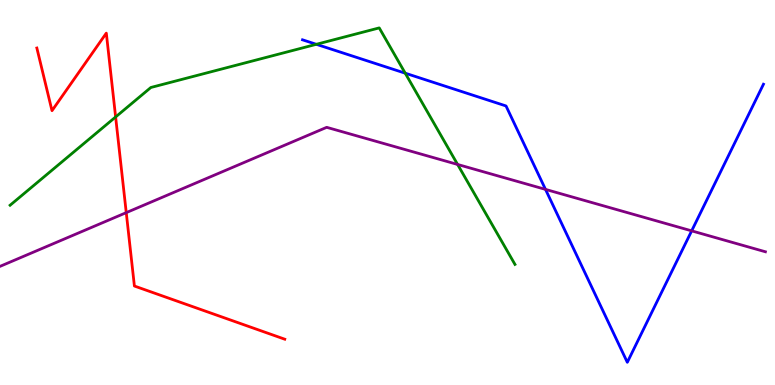[{'lines': ['blue', 'red'], 'intersections': []}, {'lines': ['green', 'red'], 'intersections': [{'x': 1.49, 'y': 6.96}]}, {'lines': ['purple', 'red'], 'intersections': [{'x': 1.63, 'y': 4.48}]}, {'lines': ['blue', 'green'], 'intersections': [{'x': 4.08, 'y': 8.85}, {'x': 5.23, 'y': 8.1}]}, {'lines': ['blue', 'purple'], 'intersections': [{'x': 7.04, 'y': 5.08}, {'x': 8.92, 'y': 4.0}]}, {'lines': ['green', 'purple'], 'intersections': [{'x': 5.9, 'y': 5.73}]}]